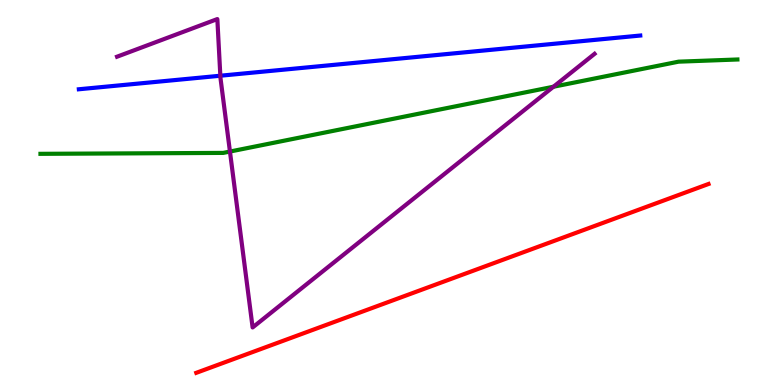[{'lines': ['blue', 'red'], 'intersections': []}, {'lines': ['green', 'red'], 'intersections': []}, {'lines': ['purple', 'red'], 'intersections': []}, {'lines': ['blue', 'green'], 'intersections': []}, {'lines': ['blue', 'purple'], 'intersections': [{'x': 2.84, 'y': 8.03}]}, {'lines': ['green', 'purple'], 'intersections': [{'x': 2.97, 'y': 6.06}, {'x': 7.14, 'y': 7.75}]}]